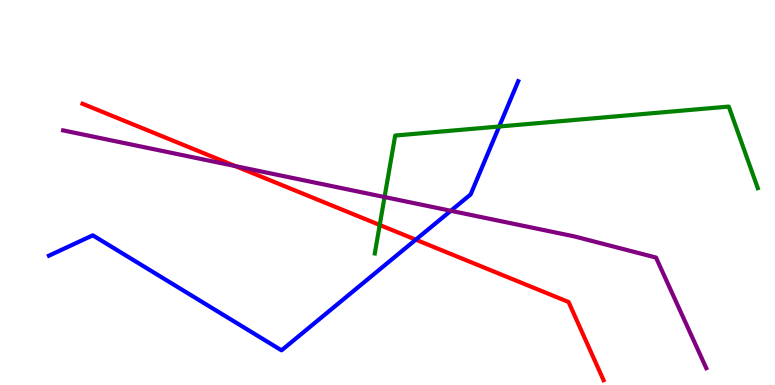[{'lines': ['blue', 'red'], 'intersections': [{'x': 5.36, 'y': 3.77}]}, {'lines': ['green', 'red'], 'intersections': [{'x': 4.9, 'y': 4.16}]}, {'lines': ['purple', 'red'], 'intersections': [{'x': 3.04, 'y': 5.69}]}, {'lines': ['blue', 'green'], 'intersections': [{'x': 6.44, 'y': 6.71}]}, {'lines': ['blue', 'purple'], 'intersections': [{'x': 5.82, 'y': 4.53}]}, {'lines': ['green', 'purple'], 'intersections': [{'x': 4.96, 'y': 4.88}]}]